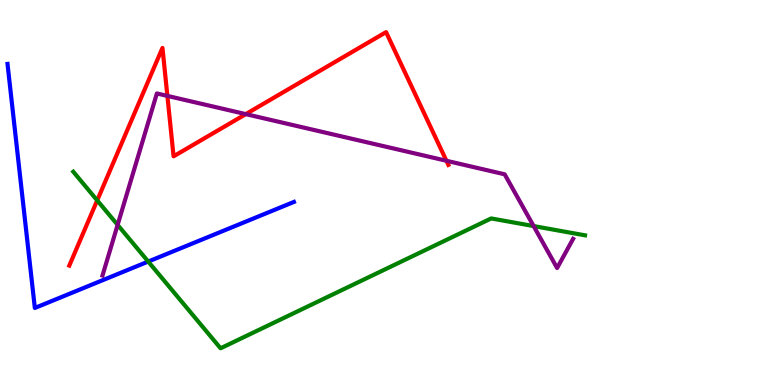[{'lines': ['blue', 'red'], 'intersections': []}, {'lines': ['green', 'red'], 'intersections': [{'x': 1.25, 'y': 4.79}]}, {'lines': ['purple', 'red'], 'intersections': [{'x': 2.16, 'y': 7.51}, {'x': 3.17, 'y': 7.04}, {'x': 5.76, 'y': 5.82}]}, {'lines': ['blue', 'green'], 'intersections': [{'x': 1.91, 'y': 3.21}]}, {'lines': ['blue', 'purple'], 'intersections': []}, {'lines': ['green', 'purple'], 'intersections': [{'x': 1.52, 'y': 4.16}, {'x': 6.89, 'y': 4.13}]}]